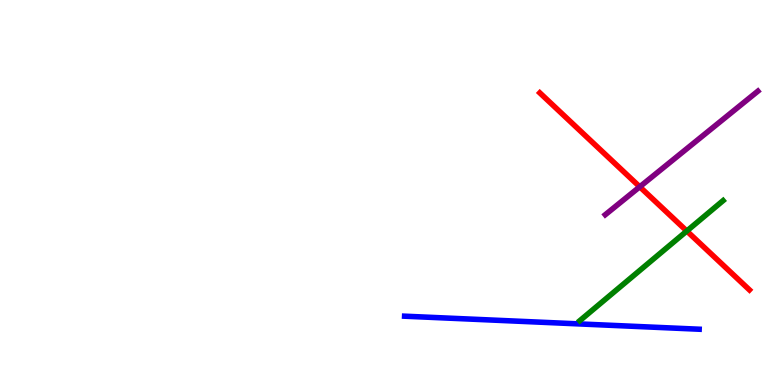[{'lines': ['blue', 'red'], 'intersections': []}, {'lines': ['green', 'red'], 'intersections': [{'x': 8.86, 'y': 4.0}]}, {'lines': ['purple', 'red'], 'intersections': [{'x': 8.25, 'y': 5.15}]}, {'lines': ['blue', 'green'], 'intersections': []}, {'lines': ['blue', 'purple'], 'intersections': []}, {'lines': ['green', 'purple'], 'intersections': []}]